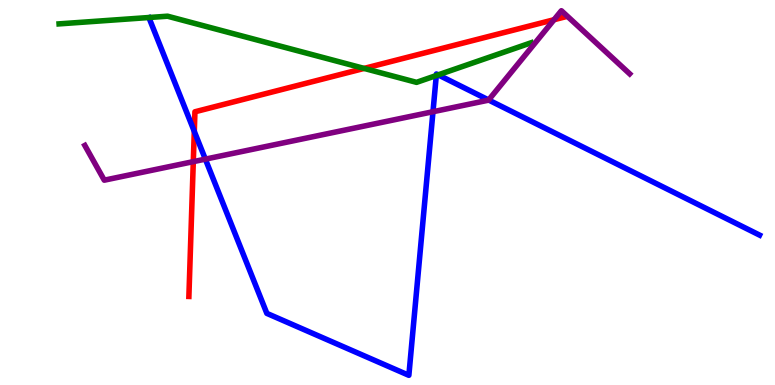[{'lines': ['blue', 'red'], 'intersections': [{'x': 2.51, 'y': 6.59}]}, {'lines': ['green', 'red'], 'intersections': [{'x': 4.7, 'y': 8.22}]}, {'lines': ['purple', 'red'], 'intersections': [{'x': 2.49, 'y': 5.8}, {'x': 7.15, 'y': 9.49}]}, {'lines': ['blue', 'green'], 'intersections': [{'x': 5.63, 'y': 8.04}, {'x': 5.65, 'y': 8.06}]}, {'lines': ['blue', 'purple'], 'intersections': [{'x': 2.65, 'y': 5.87}, {'x': 5.59, 'y': 7.1}, {'x': 6.3, 'y': 7.4}]}, {'lines': ['green', 'purple'], 'intersections': []}]